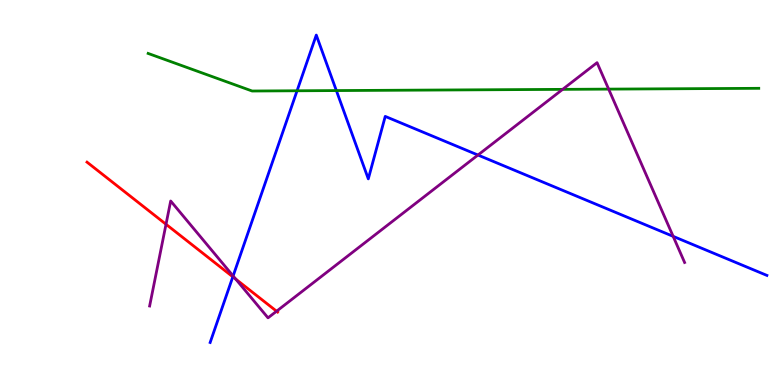[{'lines': ['blue', 'red'], 'intersections': [{'x': 3.0, 'y': 2.81}]}, {'lines': ['green', 'red'], 'intersections': []}, {'lines': ['purple', 'red'], 'intersections': [{'x': 2.14, 'y': 4.17}, {'x': 3.04, 'y': 2.75}, {'x': 3.57, 'y': 1.92}]}, {'lines': ['blue', 'green'], 'intersections': [{'x': 3.83, 'y': 7.64}, {'x': 4.34, 'y': 7.65}]}, {'lines': ['blue', 'purple'], 'intersections': [{'x': 3.01, 'y': 2.83}, {'x': 6.17, 'y': 5.97}, {'x': 8.69, 'y': 3.86}]}, {'lines': ['green', 'purple'], 'intersections': [{'x': 7.26, 'y': 7.68}, {'x': 7.85, 'y': 7.69}]}]